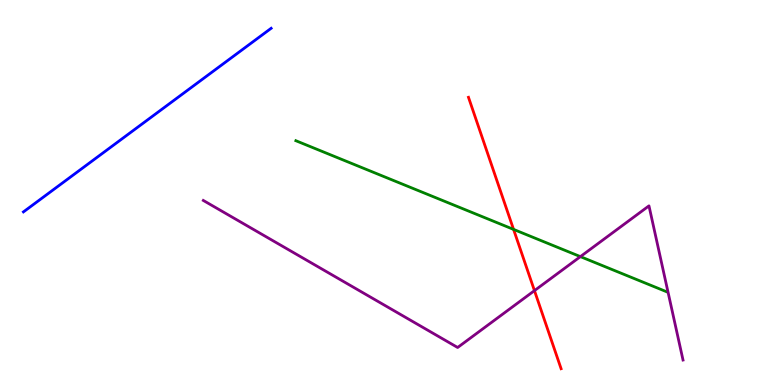[{'lines': ['blue', 'red'], 'intersections': []}, {'lines': ['green', 'red'], 'intersections': [{'x': 6.63, 'y': 4.04}]}, {'lines': ['purple', 'red'], 'intersections': [{'x': 6.9, 'y': 2.45}]}, {'lines': ['blue', 'green'], 'intersections': []}, {'lines': ['blue', 'purple'], 'intersections': []}, {'lines': ['green', 'purple'], 'intersections': [{'x': 7.49, 'y': 3.33}]}]